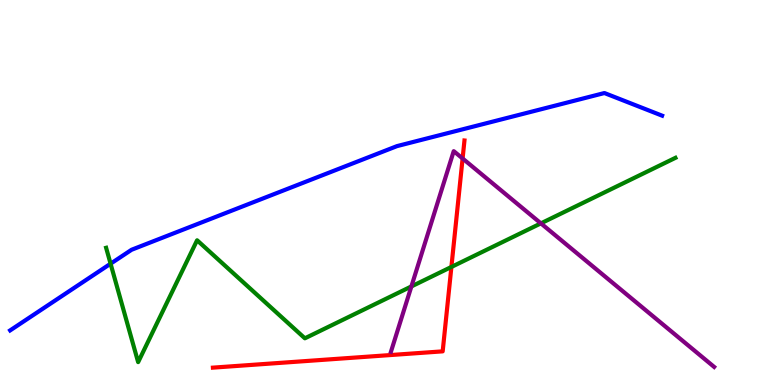[{'lines': ['blue', 'red'], 'intersections': []}, {'lines': ['green', 'red'], 'intersections': [{'x': 5.82, 'y': 3.07}]}, {'lines': ['purple', 'red'], 'intersections': [{'x': 5.97, 'y': 5.88}]}, {'lines': ['blue', 'green'], 'intersections': [{'x': 1.43, 'y': 3.15}]}, {'lines': ['blue', 'purple'], 'intersections': []}, {'lines': ['green', 'purple'], 'intersections': [{'x': 5.31, 'y': 2.56}, {'x': 6.98, 'y': 4.2}]}]